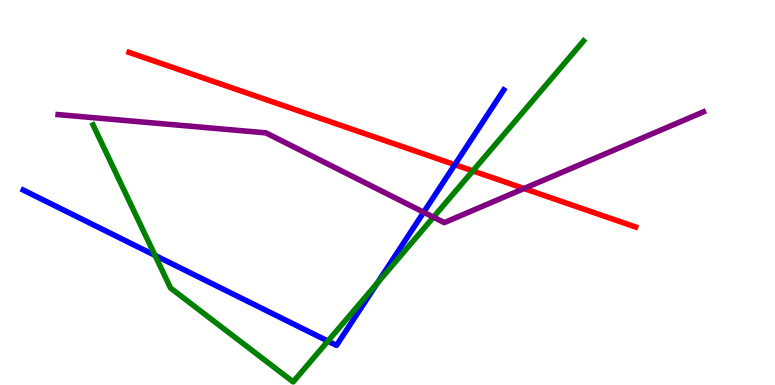[{'lines': ['blue', 'red'], 'intersections': [{'x': 5.87, 'y': 5.72}]}, {'lines': ['green', 'red'], 'intersections': [{'x': 6.1, 'y': 5.56}]}, {'lines': ['purple', 'red'], 'intersections': [{'x': 6.76, 'y': 5.1}]}, {'lines': ['blue', 'green'], 'intersections': [{'x': 2.0, 'y': 3.37}, {'x': 4.23, 'y': 1.14}, {'x': 4.87, 'y': 2.65}]}, {'lines': ['blue', 'purple'], 'intersections': [{'x': 5.47, 'y': 4.49}]}, {'lines': ['green', 'purple'], 'intersections': [{'x': 5.59, 'y': 4.36}]}]